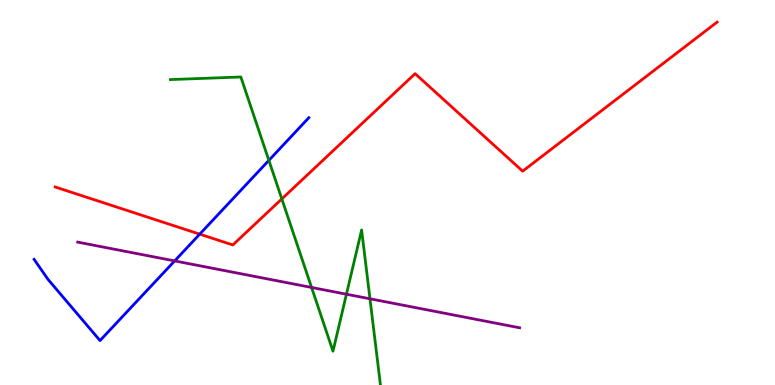[{'lines': ['blue', 'red'], 'intersections': [{'x': 2.58, 'y': 3.92}]}, {'lines': ['green', 'red'], 'intersections': [{'x': 3.64, 'y': 4.83}]}, {'lines': ['purple', 'red'], 'intersections': []}, {'lines': ['blue', 'green'], 'intersections': [{'x': 3.47, 'y': 5.83}]}, {'lines': ['blue', 'purple'], 'intersections': [{'x': 2.25, 'y': 3.22}]}, {'lines': ['green', 'purple'], 'intersections': [{'x': 4.02, 'y': 2.53}, {'x': 4.47, 'y': 2.36}, {'x': 4.77, 'y': 2.24}]}]